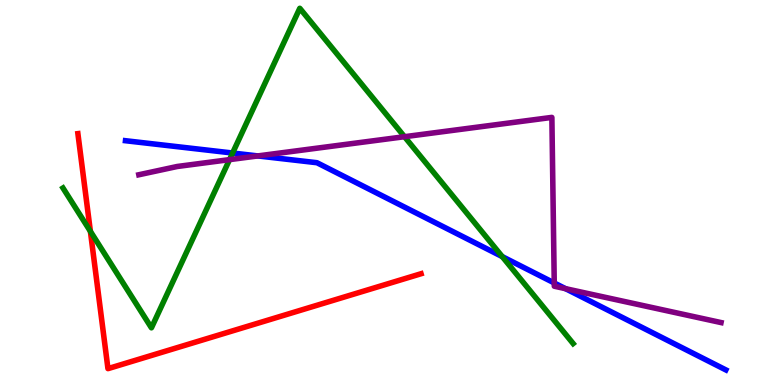[{'lines': ['blue', 'red'], 'intersections': []}, {'lines': ['green', 'red'], 'intersections': [{'x': 1.17, 'y': 3.99}]}, {'lines': ['purple', 'red'], 'intersections': []}, {'lines': ['blue', 'green'], 'intersections': [{'x': 3.0, 'y': 6.03}, {'x': 6.48, 'y': 3.33}]}, {'lines': ['blue', 'purple'], 'intersections': [{'x': 3.33, 'y': 5.95}, {'x': 7.15, 'y': 2.65}, {'x': 7.3, 'y': 2.5}]}, {'lines': ['green', 'purple'], 'intersections': [{'x': 2.96, 'y': 5.85}, {'x': 5.22, 'y': 6.45}]}]